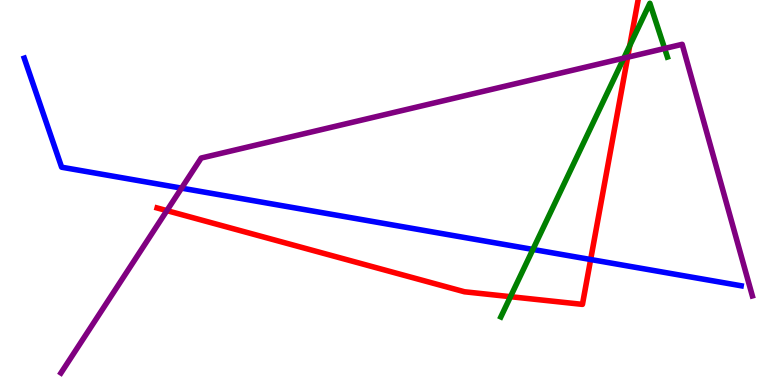[{'lines': ['blue', 'red'], 'intersections': [{'x': 7.62, 'y': 3.26}]}, {'lines': ['green', 'red'], 'intersections': [{'x': 6.59, 'y': 2.29}, {'x': 8.13, 'y': 8.82}]}, {'lines': ['purple', 'red'], 'intersections': [{'x': 2.15, 'y': 4.53}, {'x': 8.1, 'y': 8.51}]}, {'lines': ['blue', 'green'], 'intersections': [{'x': 6.88, 'y': 3.52}]}, {'lines': ['blue', 'purple'], 'intersections': [{'x': 2.34, 'y': 5.11}]}, {'lines': ['green', 'purple'], 'intersections': [{'x': 8.05, 'y': 8.49}, {'x': 8.58, 'y': 8.74}]}]